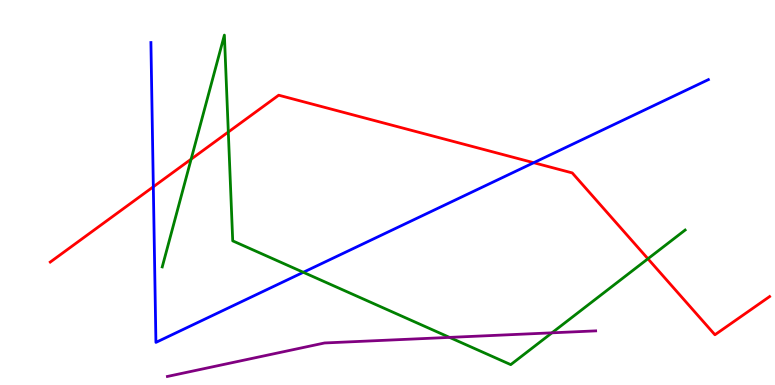[{'lines': ['blue', 'red'], 'intersections': [{'x': 1.98, 'y': 5.15}, {'x': 6.89, 'y': 5.77}]}, {'lines': ['green', 'red'], 'intersections': [{'x': 2.47, 'y': 5.87}, {'x': 2.95, 'y': 6.57}, {'x': 8.36, 'y': 3.28}]}, {'lines': ['purple', 'red'], 'intersections': []}, {'lines': ['blue', 'green'], 'intersections': [{'x': 3.91, 'y': 2.93}]}, {'lines': ['blue', 'purple'], 'intersections': []}, {'lines': ['green', 'purple'], 'intersections': [{'x': 5.8, 'y': 1.24}, {'x': 7.12, 'y': 1.36}]}]